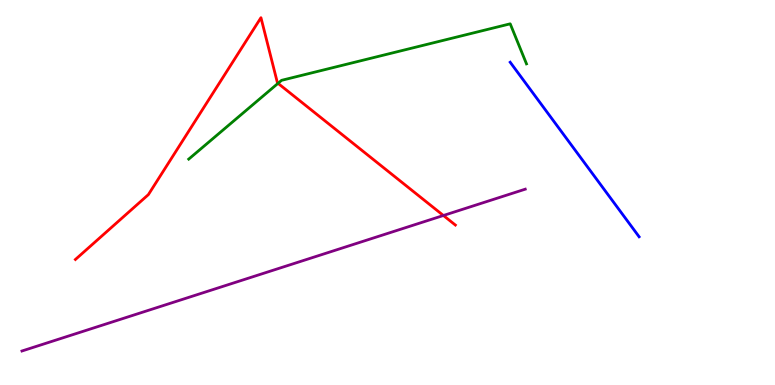[{'lines': ['blue', 'red'], 'intersections': []}, {'lines': ['green', 'red'], 'intersections': [{'x': 3.59, 'y': 7.84}]}, {'lines': ['purple', 'red'], 'intersections': [{'x': 5.72, 'y': 4.4}]}, {'lines': ['blue', 'green'], 'intersections': []}, {'lines': ['blue', 'purple'], 'intersections': []}, {'lines': ['green', 'purple'], 'intersections': []}]